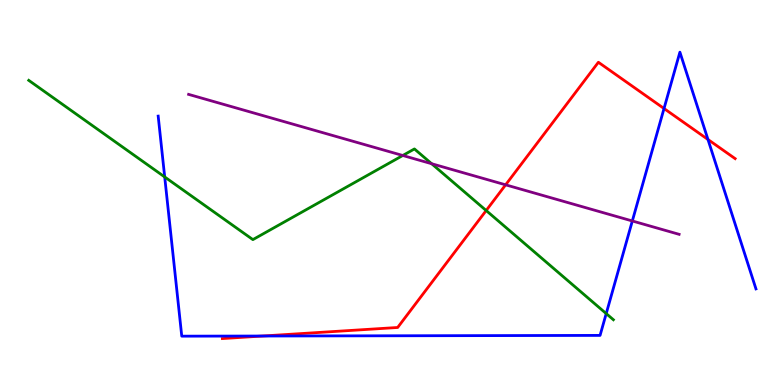[{'lines': ['blue', 'red'], 'intersections': [{'x': 3.39, 'y': 1.27}, {'x': 8.57, 'y': 7.18}, {'x': 9.13, 'y': 6.38}]}, {'lines': ['green', 'red'], 'intersections': [{'x': 6.27, 'y': 4.53}]}, {'lines': ['purple', 'red'], 'intersections': [{'x': 6.52, 'y': 5.2}]}, {'lines': ['blue', 'green'], 'intersections': [{'x': 2.13, 'y': 5.4}, {'x': 7.82, 'y': 1.85}]}, {'lines': ['blue', 'purple'], 'intersections': [{'x': 8.16, 'y': 4.26}]}, {'lines': ['green', 'purple'], 'intersections': [{'x': 5.2, 'y': 5.96}, {'x': 5.57, 'y': 5.75}]}]